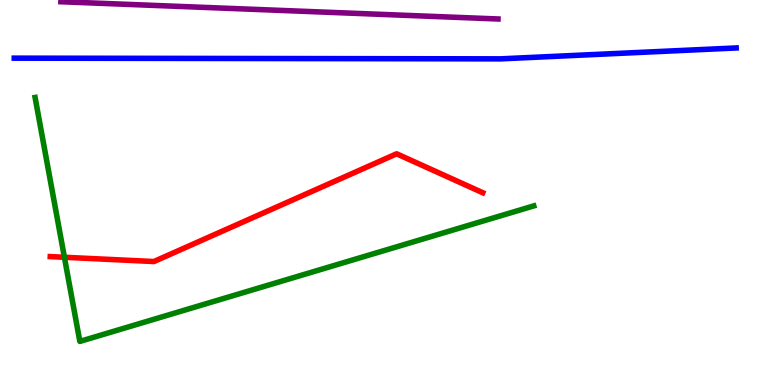[{'lines': ['blue', 'red'], 'intersections': []}, {'lines': ['green', 'red'], 'intersections': [{'x': 0.831, 'y': 3.32}]}, {'lines': ['purple', 'red'], 'intersections': []}, {'lines': ['blue', 'green'], 'intersections': []}, {'lines': ['blue', 'purple'], 'intersections': []}, {'lines': ['green', 'purple'], 'intersections': []}]